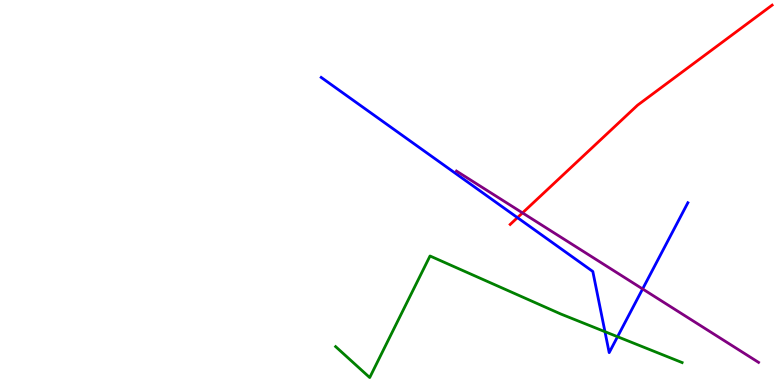[{'lines': ['blue', 'red'], 'intersections': [{'x': 6.68, 'y': 4.35}]}, {'lines': ['green', 'red'], 'intersections': []}, {'lines': ['purple', 'red'], 'intersections': [{'x': 6.74, 'y': 4.47}]}, {'lines': ['blue', 'green'], 'intersections': [{'x': 7.81, 'y': 1.38}, {'x': 7.97, 'y': 1.25}]}, {'lines': ['blue', 'purple'], 'intersections': [{'x': 8.29, 'y': 2.49}]}, {'lines': ['green', 'purple'], 'intersections': []}]